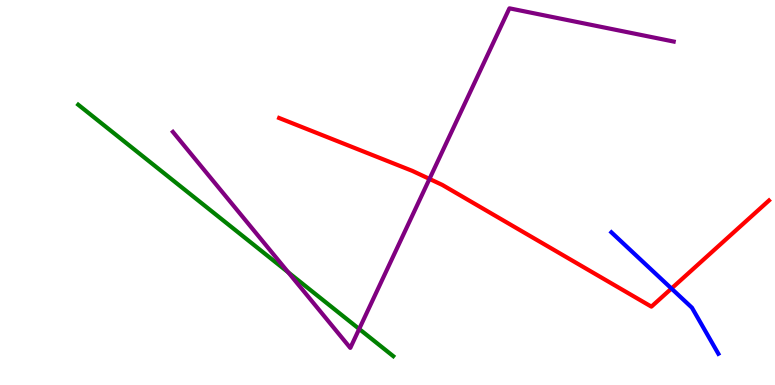[{'lines': ['blue', 'red'], 'intersections': [{'x': 8.66, 'y': 2.51}]}, {'lines': ['green', 'red'], 'intersections': []}, {'lines': ['purple', 'red'], 'intersections': [{'x': 5.54, 'y': 5.35}]}, {'lines': ['blue', 'green'], 'intersections': []}, {'lines': ['blue', 'purple'], 'intersections': []}, {'lines': ['green', 'purple'], 'intersections': [{'x': 3.72, 'y': 2.93}, {'x': 4.63, 'y': 1.46}]}]